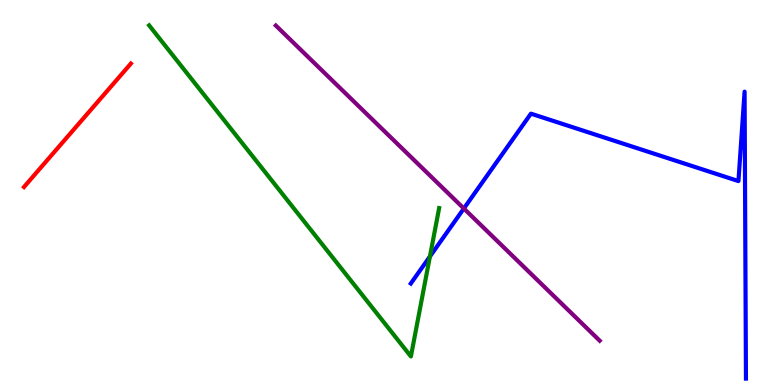[{'lines': ['blue', 'red'], 'intersections': []}, {'lines': ['green', 'red'], 'intersections': []}, {'lines': ['purple', 'red'], 'intersections': []}, {'lines': ['blue', 'green'], 'intersections': [{'x': 5.55, 'y': 3.34}]}, {'lines': ['blue', 'purple'], 'intersections': [{'x': 5.99, 'y': 4.58}]}, {'lines': ['green', 'purple'], 'intersections': []}]